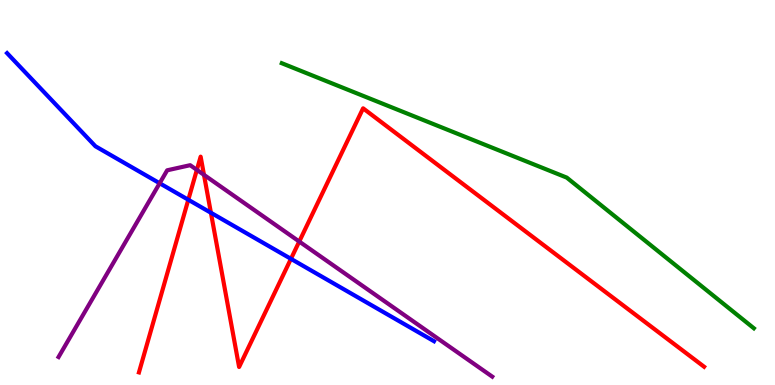[{'lines': ['blue', 'red'], 'intersections': [{'x': 2.43, 'y': 4.81}, {'x': 2.72, 'y': 4.47}, {'x': 3.75, 'y': 3.28}]}, {'lines': ['green', 'red'], 'intersections': []}, {'lines': ['purple', 'red'], 'intersections': [{'x': 2.54, 'y': 5.59}, {'x': 2.63, 'y': 5.46}, {'x': 3.86, 'y': 3.73}]}, {'lines': ['blue', 'green'], 'intersections': []}, {'lines': ['blue', 'purple'], 'intersections': [{'x': 2.06, 'y': 5.24}]}, {'lines': ['green', 'purple'], 'intersections': []}]